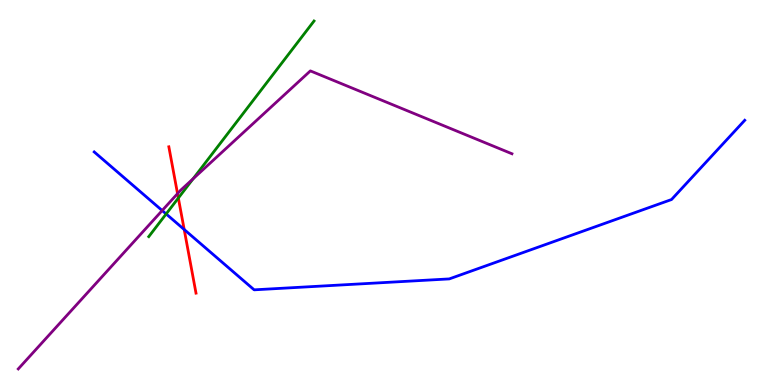[{'lines': ['blue', 'red'], 'intersections': [{'x': 2.38, 'y': 4.04}]}, {'lines': ['green', 'red'], 'intersections': [{'x': 2.3, 'y': 4.86}]}, {'lines': ['purple', 'red'], 'intersections': [{'x': 2.29, 'y': 4.97}]}, {'lines': ['blue', 'green'], 'intersections': [{'x': 2.14, 'y': 4.44}]}, {'lines': ['blue', 'purple'], 'intersections': [{'x': 2.09, 'y': 4.53}]}, {'lines': ['green', 'purple'], 'intersections': [{'x': 2.49, 'y': 5.36}]}]